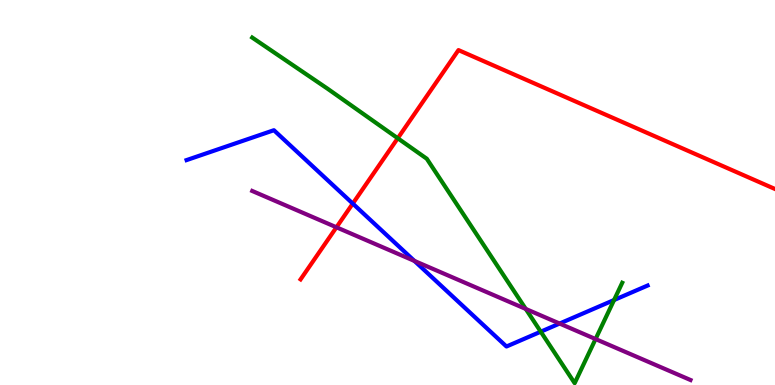[{'lines': ['blue', 'red'], 'intersections': [{'x': 4.55, 'y': 4.71}]}, {'lines': ['green', 'red'], 'intersections': [{'x': 5.13, 'y': 6.41}]}, {'lines': ['purple', 'red'], 'intersections': [{'x': 4.34, 'y': 4.1}]}, {'lines': ['blue', 'green'], 'intersections': [{'x': 6.98, 'y': 1.38}, {'x': 7.92, 'y': 2.21}]}, {'lines': ['blue', 'purple'], 'intersections': [{'x': 5.35, 'y': 3.22}, {'x': 7.22, 'y': 1.6}]}, {'lines': ['green', 'purple'], 'intersections': [{'x': 6.78, 'y': 1.98}, {'x': 7.68, 'y': 1.19}]}]